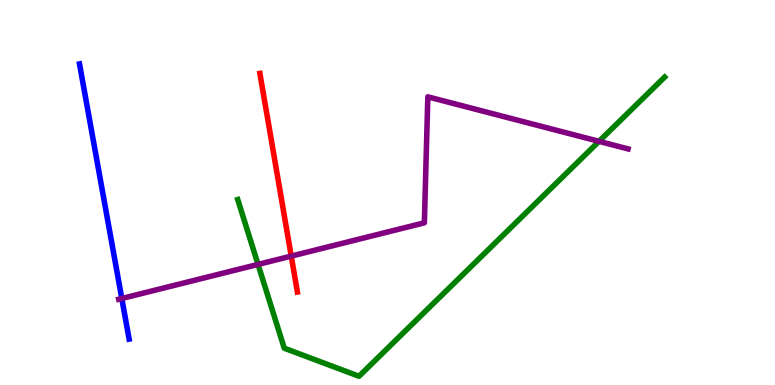[{'lines': ['blue', 'red'], 'intersections': []}, {'lines': ['green', 'red'], 'intersections': []}, {'lines': ['purple', 'red'], 'intersections': [{'x': 3.76, 'y': 3.35}]}, {'lines': ['blue', 'green'], 'intersections': []}, {'lines': ['blue', 'purple'], 'intersections': [{'x': 1.57, 'y': 2.25}]}, {'lines': ['green', 'purple'], 'intersections': [{'x': 3.33, 'y': 3.13}, {'x': 7.73, 'y': 6.33}]}]